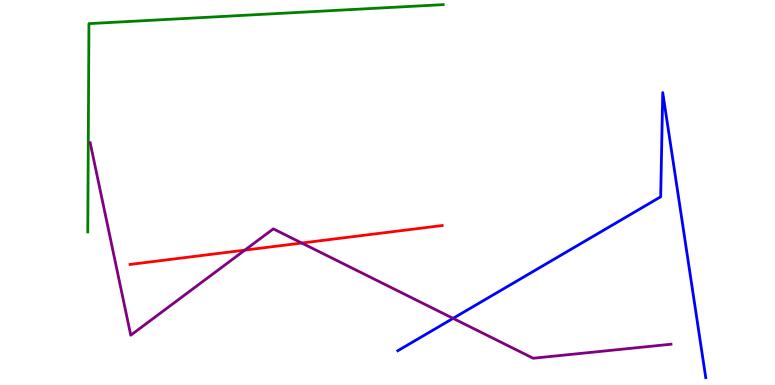[{'lines': ['blue', 'red'], 'intersections': []}, {'lines': ['green', 'red'], 'intersections': []}, {'lines': ['purple', 'red'], 'intersections': [{'x': 3.16, 'y': 3.5}, {'x': 3.89, 'y': 3.69}]}, {'lines': ['blue', 'green'], 'intersections': []}, {'lines': ['blue', 'purple'], 'intersections': [{'x': 5.85, 'y': 1.73}]}, {'lines': ['green', 'purple'], 'intersections': []}]